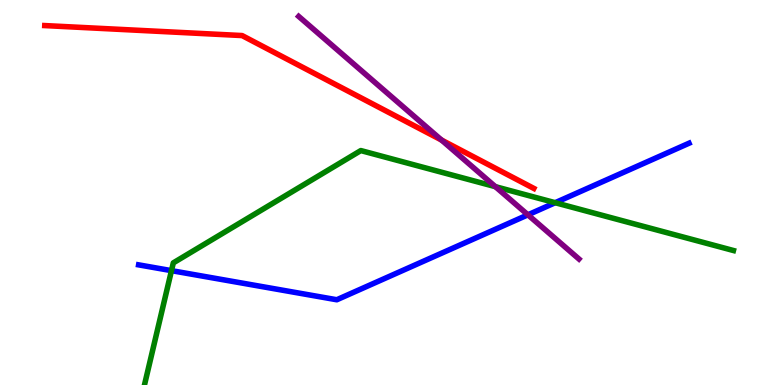[{'lines': ['blue', 'red'], 'intersections': []}, {'lines': ['green', 'red'], 'intersections': []}, {'lines': ['purple', 'red'], 'intersections': [{'x': 5.7, 'y': 6.36}]}, {'lines': ['blue', 'green'], 'intersections': [{'x': 2.21, 'y': 2.97}, {'x': 7.16, 'y': 4.73}]}, {'lines': ['blue', 'purple'], 'intersections': [{'x': 6.81, 'y': 4.42}]}, {'lines': ['green', 'purple'], 'intersections': [{'x': 6.39, 'y': 5.15}]}]